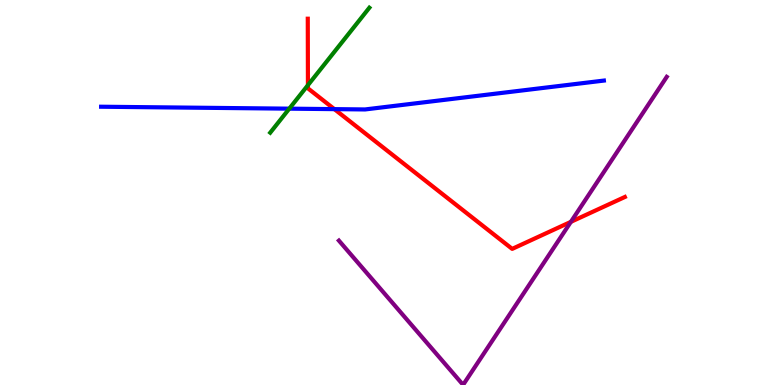[{'lines': ['blue', 'red'], 'intersections': [{'x': 4.31, 'y': 7.17}]}, {'lines': ['green', 'red'], 'intersections': [{'x': 3.97, 'y': 7.79}]}, {'lines': ['purple', 'red'], 'intersections': [{'x': 7.37, 'y': 4.24}]}, {'lines': ['blue', 'green'], 'intersections': [{'x': 3.73, 'y': 7.18}]}, {'lines': ['blue', 'purple'], 'intersections': []}, {'lines': ['green', 'purple'], 'intersections': []}]